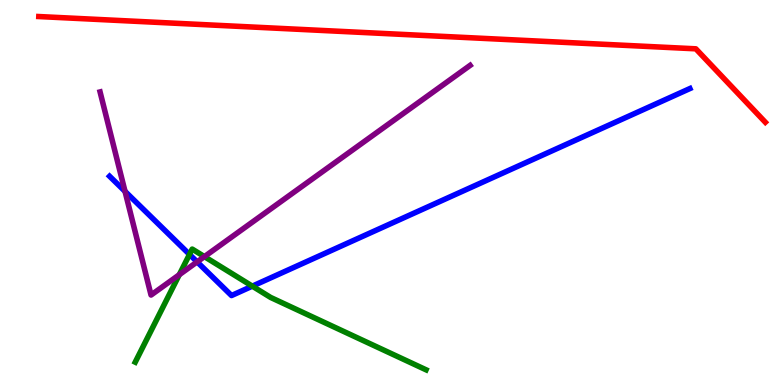[{'lines': ['blue', 'red'], 'intersections': []}, {'lines': ['green', 'red'], 'intersections': []}, {'lines': ['purple', 'red'], 'intersections': []}, {'lines': ['blue', 'green'], 'intersections': [{'x': 2.45, 'y': 3.39}, {'x': 3.26, 'y': 2.57}]}, {'lines': ['blue', 'purple'], 'intersections': [{'x': 1.61, 'y': 5.03}, {'x': 2.54, 'y': 3.2}]}, {'lines': ['green', 'purple'], 'intersections': [{'x': 2.31, 'y': 2.86}, {'x': 2.64, 'y': 3.33}]}]